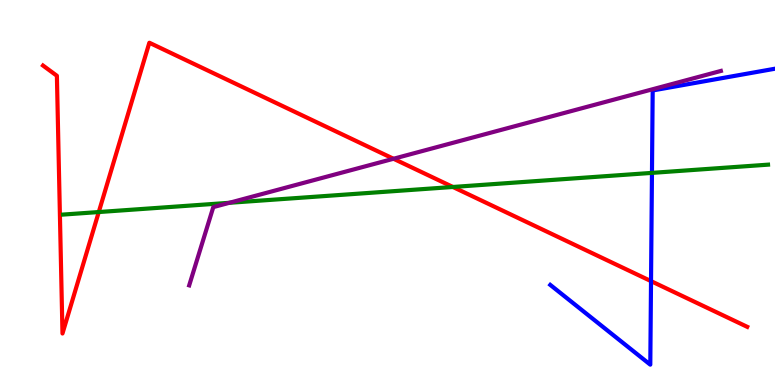[{'lines': ['blue', 'red'], 'intersections': [{'x': 8.4, 'y': 2.7}]}, {'lines': ['green', 'red'], 'intersections': [{'x': 1.27, 'y': 4.49}, {'x': 5.84, 'y': 5.14}]}, {'lines': ['purple', 'red'], 'intersections': [{'x': 5.08, 'y': 5.88}]}, {'lines': ['blue', 'green'], 'intersections': [{'x': 8.41, 'y': 5.51}]}, {'lines': ['blue', 'purple'], 'intersections': []}, {'lines': ['green', 'purple'], 'intersections': [{'x': 2.96, 'y': 4.73}]}]